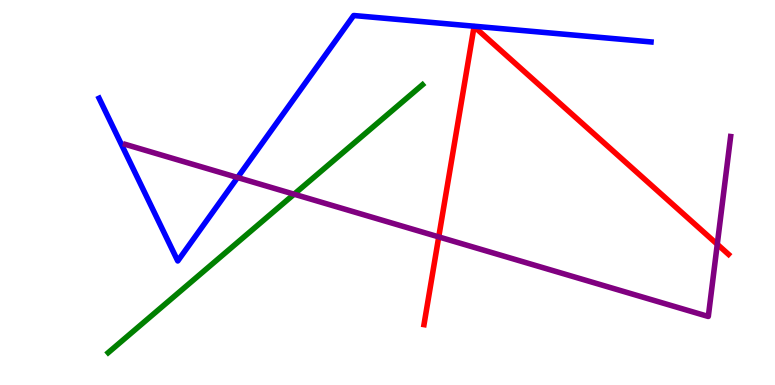[{'lines': ['blue', 'red'], 'intersections': []}, {'lines': ['green', 'red'], 'intersections': []}, {'lines': ['purple', 'red'], 'intersections': [{'x': 5.66, 'y': 3.85}, {'x': 9.26, 'y': 3.66}]}, {'lines': ['blue', 'green'], 'intersections': []}, {'lines': ['blue', 'purple'], 'intersections': [{'x': 3.07, 'y': 5.39}]}, {'lines': ['green', 'purple'], 'intersections': [{'x': 3.79, 'y': 4.96}]}]